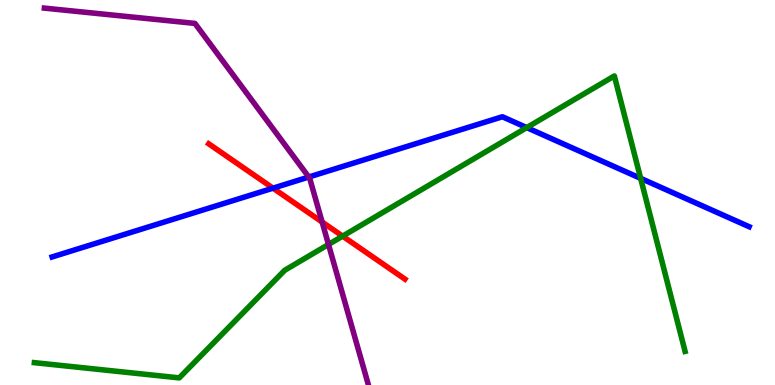[{'lines': ['blue', 'red'], 'intersections': [{'x': 3.52, 'y': 5.11}]}, {'lines': ['green', 'red'], 'intersections': [{'x': 4.42, 'y': 3.87}]}, {'lines': ['purple', 'red'], 'intersections': [{'x': 4.16, 'y': 4.23}]}, {'lines': ['blue', 'green'], 'intersections': [{'x': 6.8, 'y': 6.69}, {'x': 8.27, 'y': 5.37}]}, {'lines': ['blue', 'purple'], 'intersections': [{'x': 3.98, 'y': 5.4}]}, {'lines': ['green', 'purple'], 'intersections': [{'x': 4.24, 'y': 3.65}]}]